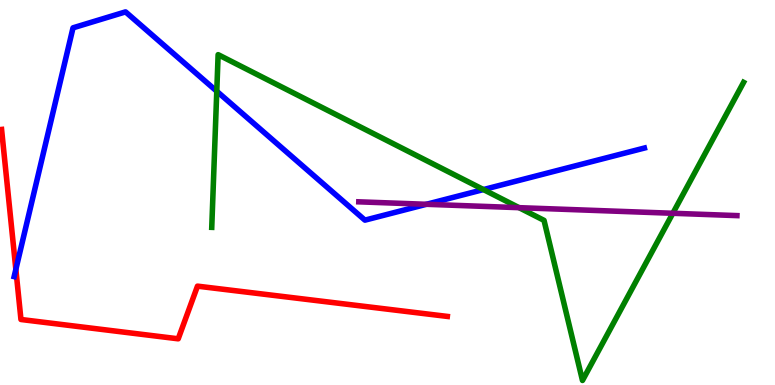[{'lines': ['blue', 'red'], 'intersections': [{'x': 0.204, 'y': 3.0}]}, {'lines': ['green', 'red'], 'intersections': []}, {'lines': ['purple', 'red'], 'intersections': []}, {'lines': ['blue', 'green'], 'intersections': [{'x': 2.8, 'y': 7.63}, {'x': 6.24, 'y': 5.08}]}, {'lines': ['blue', 'purple'], 'intersections': [{'x': 5.5, 'y': 4.69}]}, {'lines': ['green', 'purple'], 'intersections': [{'x': 6.7, 'y': 4.61}, {'x': 8.68, 'y': 4.46}]}]